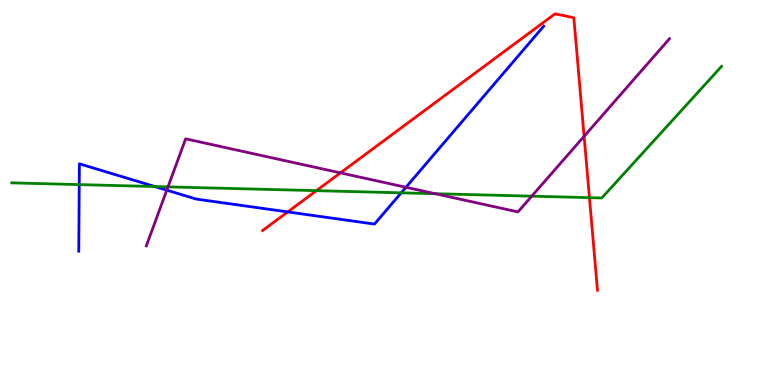[{'lines': ['blue', 'red'], 'intersections': [{'x': 3.71, 'y': 4.5}]}, {'lines': ['green', 'red'], 'intersections': [{'x': 4.08, 'y': 5.05}, {'x': 7.61, 'y': 4.87}]}, {'lines': ['purple', 'red'], 'intersections': [{'x': 4.39, 'y': 5.51}, {'x': 7.54, 'y': 6.46}]}, {'lines': ['blue', 'green'], 'intersections': [{'x': 1.02, 'y': 5.21}, {'x': 2.0, 'y': 5.16}, {'x': 5.18, 'y': 4.99}]}, {'lines': ['blue', 'purple'], 'intersections': [{'x': 2.15, 'y': 5.06}, {'x': 5.24, 'y': 5.14}]}, {'lines': ['green', 'purple'], 'intersections': [{'x': 2.17, 'y': 5.15}, {'x': 5.62, 'y': 4.97}, {'x': 6.86, 'y': 4.9}]}]